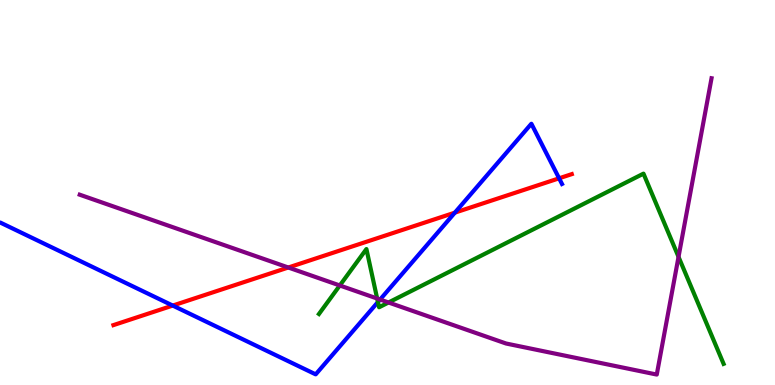[{'lines': ['blue', 'red'], 'intersections': [{'x': 2.23, 'y': 2.06}, {'x': 5.87, 'y': 4.48}, {'x': 7.21, 'y': 5.37}]}, {'lines': ['green', 'red'], 'intersections': []}, {'lines': ['purple', 'red'], 'intersections': [{'x': 3.72, 'y': 3.05}]}, {'lines': ['blue', 'green'], 'intersections': [{'x': 4.88, 'y': 2.15}]}, {'lines': ['blue', 'purple'], 'intersections': [{'x': 4.9, 'y': 2.22}]}, {'lines': ['green', 'purple'], 'intersections': [{'x': 4.38, 'y': 2.59}, {'x': 4.87, 'y': 2.25}, {'x': 5.01, 'y': 2.14}, {'x': 8.76, 'y': 3.33}]}]